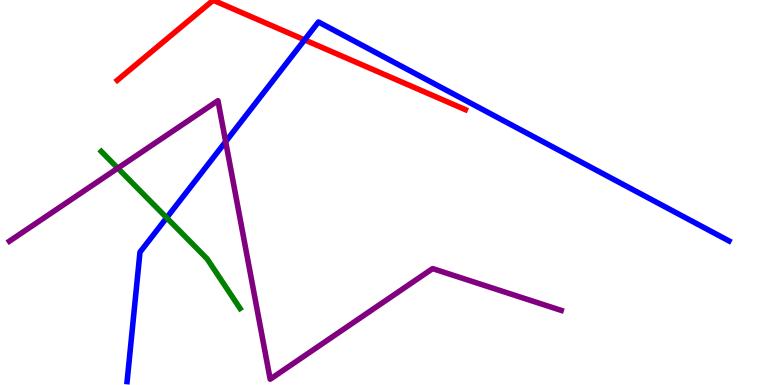[{'lines': ['blue', 'red'], 'intersections': [{'x': 3.93, 'y': 8.96}]}, {'lines': ['green', 'red'], 'intersections': []}, {'lines': ['purple', 'red'], 'intersections': []}, {'lines': ['blue', 'green'], 'intersections': [{'x': 2.15, 'y': 4.34}]}, {'lines': ['blue', 'purple'], 'intersections': [{'x': 2.91, 'y': 6.32}]}, {'lines': ['green', 'purple'], 'intersections': [{'x': 1.52, 'y': 5.63}]}]